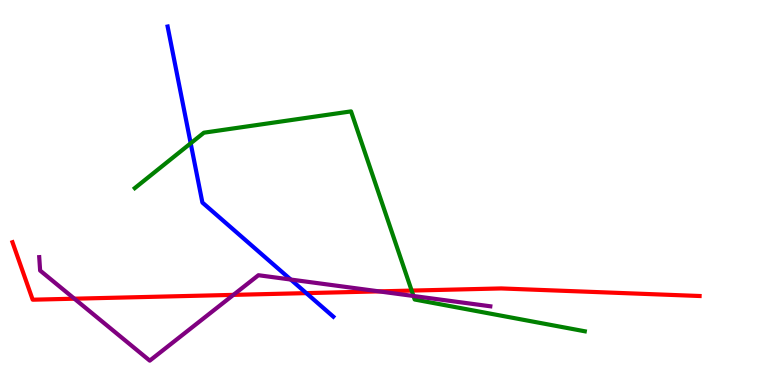[{'lines': ['blue', 'red'], 'intersections': [{'x': 3.95, 'y': 2.39}]}, {'lines': ['green', 'red'], 'intersections': [{'x': 5.31, 'y': 2.45}]}, {'lines': ['purple', 'red'], 'intersections': [{'x': 0.96, 'y': 2.24}, {'x': 3.01, 'y': 2.34}, {'x': 4.89, 'y': 2.43}]}, {'lines': ['blue', 'green'], 'intersections': [{'x': 2.46, 'y': 6.28}]}, {'lines': ['blue', 'purple'], 'intersections': [{'x': 3.75, 'y': 2.74}]}, {'lines': ['green', 'purple'], 'intersections': [{'x': 5.34, 'y': 2.31}]}]